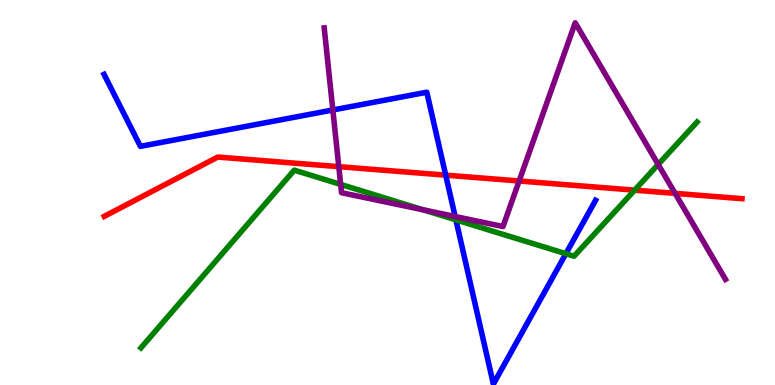[{'lines': ['blue', 'red'], 'intersections': [{'x': 5.75, 'y': 5.45}]}, {'lines': ['green', 'red'], 'intersections': [{'x': 8.19, 'y': 5.06}]}, {'lines': ['purple', 'red'], 'intersections': [{'x': 4.37, 'y': 5.67}, {'x': 6.7, 'y': 5.3}, {'x': 8.71, 'y': 4.98}]}, {'lines': ['blue', 'green'], 'intersections': [{'x': 5.88, 'y': 4.29}, {'x': 7.3, 'y': 3.41}]}, {'lines': ['blue', 'purple'], 'intersections': [{'x': 4.29, 'y': 7.14}, {'x': 5.87, 'y': 4.38}]}, {'lines': ['green', 'purple'], 'intersections': [{'x': 4.4, 'y': 5.21}, {'x': 5.46, 'y': 4.55}, {'x': 8.49, 'y': 5.73}]}]